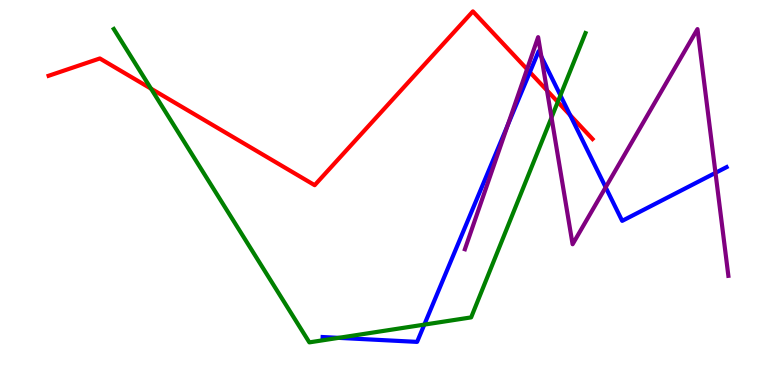[{'lines': ['blue', 'red'], 'intersections': [{'x': 6.84, 'y': 8.13}, {'x': 7.36, 'y': 7.01}]}, {'lines': ['green', 'red'], 'intersections': [{'x': 1.95, 'y': 7.7}, {'x': 7.2, 'y': 7.35}]}, {'lines': ['purple', 'red'], 'intersections': [{'x': 6.8, 'y': 8.2}, {'x': 7.06, 'y': 7.65}]}, {'lines': ['blue', 'green'], 'intersections': [{'x': 4.37, 'y': 1.22}, {'x': 5.48, 'y': 1.57}, {'x': 7.23, 'y': 7.52}]}, {'lines': ['blue', 'purple'], 'intersections': [{'x': 6.55, 'y': 6.75}, {'x': 6.99, 'y': 8.53}, {'x': 7.81, 'y': 5.14}, {'x': 9.23, 'y': 5.51}]}, {'lines': ['green', 'purple'], 'intersections': [{'x': 7.12, 'y': 6.95}]}]